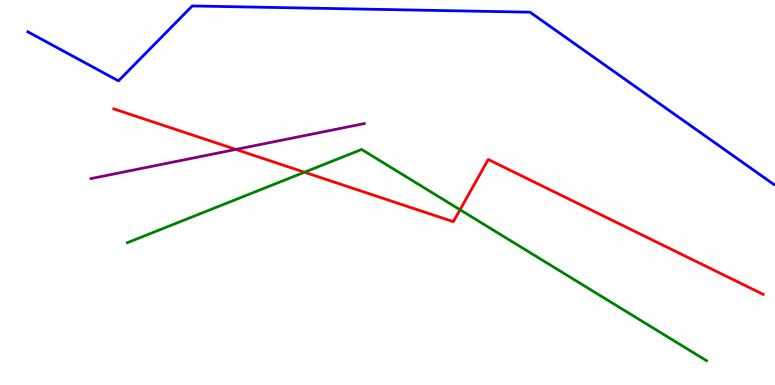[{'lines': ['blue', 'red'], 'intersections': []}, {'lines': ['green', 'red'], 'intersections': [{'x': 3.93, 'y': 5.53}, {'x': 5.94, 'y': 4.55}]}, {'lines': ['purple', 'red'], 'intersections': [{'x': 3.04, 'y': 6.12}]}, {'lines': ['blue', 'green'], 'intersections': []}, {'lines': ['blue', 'purple'], 'intersections': []}, {'lines': ['green', 'purple'], 'intersections': []}]